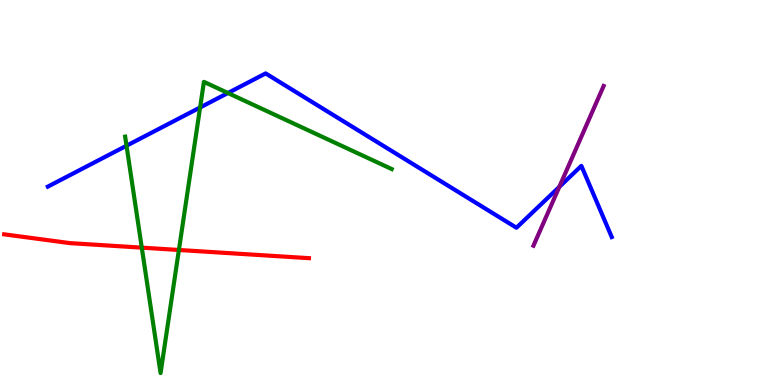[{'lines': ['blue', 'red'], 'intersections': []}, {'lines': ['green', 'red'], 'intersections': [{'x': 1.83, 'y': 3.57}, {'x': 2.31, 'y': 3.51}]}, {'lines': ['purple', 'red'], 'intersections': []}, {'lines': ['blue', 'green'], 'intersections': [{'x': 1.63, 'y': 6.21}, {'x': 2.58, 'y': 7.21}, {'x': 2.94, 'y': 7.58}]}, {'lines': ['blue', 'purple'], 'intersections': [{'x': 7.22, 'y': 5.15}]}, {'lines': ['green', 'purple'], 'intersections': []}]